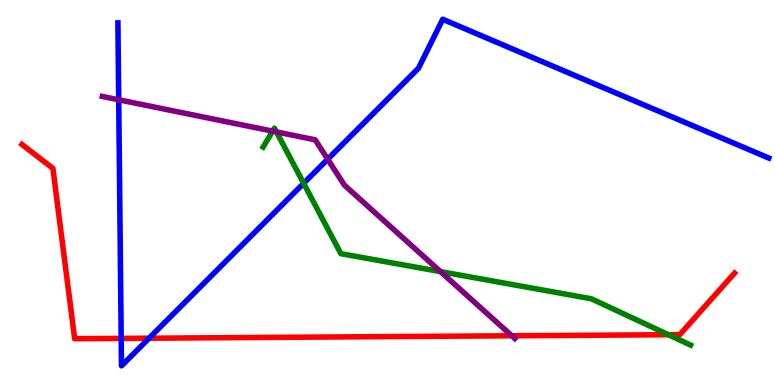[{'lines': ['blue', 'red'], 'intersections': [{'x': 1.56, 'y': 1.21}, {'x': 1.92, 'y': 1.22}]}, {'lines': ['green', 'red'], 'intersections': [{'x': 8.62, 'y': 1.31}]}, {'lines': ['purple', 'red'], 'intersections': [{'x': 6.6, 'y': 1.28}]}, {'lines': ['blue', 'green'], 'intersections': [{'x': 3.92, 'y': 5.24}]}, {'lines': ['blue', 'purple'], 'intersections': [{'x': 1.53, 'y': 7.41}, {'x': 4.23, 'y': 5.86}]}, {'lines': ['green', 'purple'], 'intersections': [{'x': 3.52, 'y': 6.59}, {'x': 3.57, 'y': 6.57}, {'x': 5.68, 'y': 2.95}]}]